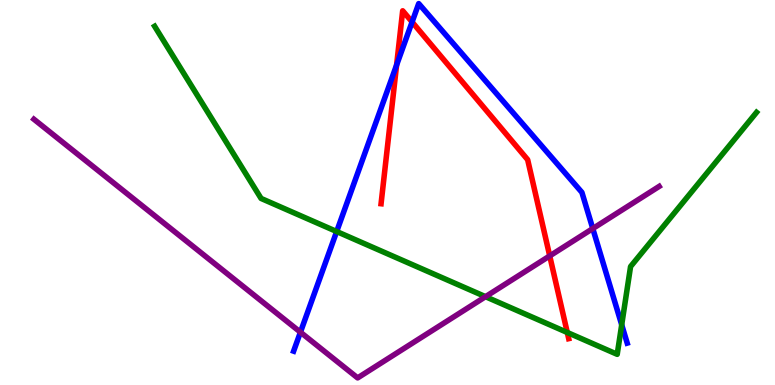[{'lines': ['blue', 'red'], 'intersections': [{'x': 5.12, 'y': 8.31}, {'x': 5.32, 'y': 9.43}]}, {'lines': ['green', 'red'], 'intersections': [{'x': 7.32, 'y': 1.36}]}, {'lines': ['purple', 'red'], 'intersections': [{'x': 7.09, 'y': 3.35}]}, {'lines': ['blue', 'green'], 'intersections': [{'x': 4.34, 'y': 3.99}, {'x': 8.02, 'y': 1.56}]}, {'lines': ['blue', 'purple'], 'intersections': [{'x': 3.88, 'y': 1.37}, {'x': 7.65, 'y': 4.06}]}, {'lines': ['green', 'purple'], 'intersections': [{'x': 6.26, 'y': 2.29}]}]